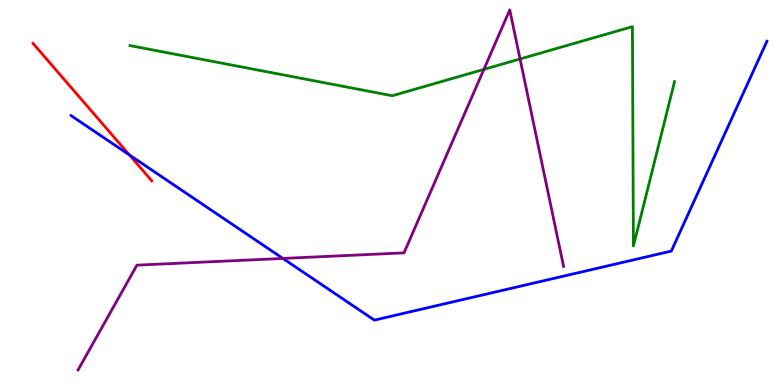[{'lines': ['blue', 'red'], 'intersections': [{'x': 1.67, 'y': 5.98}]}, {'lines': ['green', 'red'], 'intersections': []}, {'lines': ['purple', 'red'], 'intersections': []}, {'lines': ['blue', 'green'], 'intersections': []}, {'lines': ['blue', 'purple'], 'intersections': [{'x': 3.65, 'y': 3.29}]}, {'lines': ['green', 'purple'], 'intersections': [{'x': 6.24, 'y': 8.2}, {'x': 6.71, 'y': 8.47}]}]